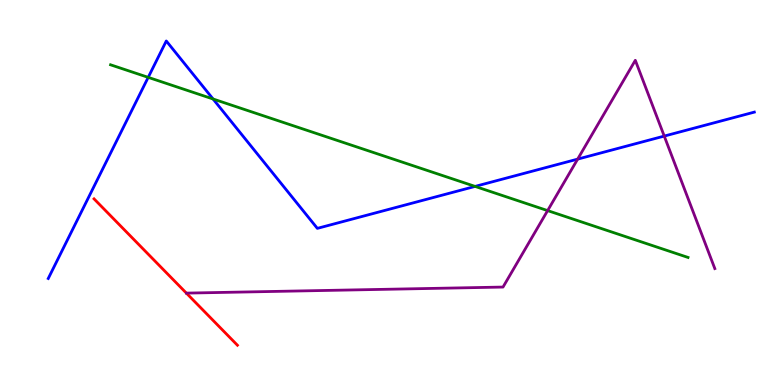[{'lines': ['blue', 'red'], 'intersections': []}, {'lines': ['green', 'red'], 'intersections': []}, {'lines': ['purple', 'red'], 'intersections': []}, {'lines': ['blue', 'green'], 'intersections': [{'x': 1.91, 'y': 7.99}, {'x': 2.75, 'y': 7.43}, {'x': 6.13, 'y': 5.16}]}, {'lines': ['blue', 'purple'], 'intersections': [{'x': 7.45, 'y': 5.87}, {'x': 8.57, 'y': 6.47}]}, {'lines': ['green', 'purple'], 'intersections': [{'x': 7.07, 'y': 4.53}]}]